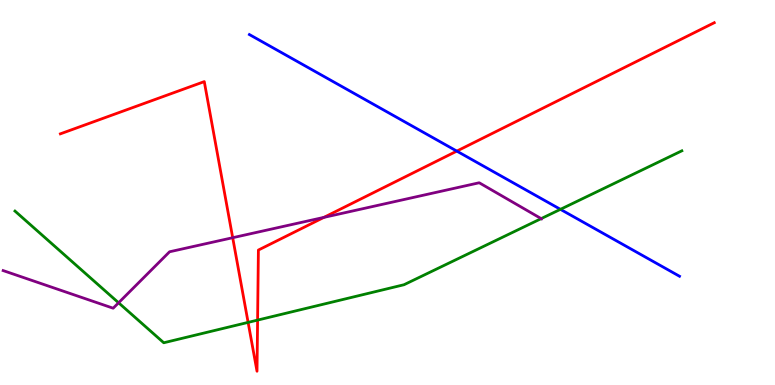[{'lines': ['blue', 'red'], 'intersections': [{'x': 5.89, 'y': 6.08}]}, {'lines': ['green', 'red'], 'intersections': [{'x': 3.2, 'y': 1.63}, {'x': 3.32, 'y': 1.69}]}, {'lines': ['purple', 'red'], 'intersections': [{'x': 3.0, 'y': 3.83}, {'x': 4.18, 'y': 4.35}]}, {'lines': ['blue', 'green'], 'intersections': [{'x': 7.23, 'y': 4.56}]}, {'lines': ['blue', 'purple'], 'intersections': []}, {'lines': ['green', 'purple'], 'intersections': [{'x': 1.53, 'y': 2.14}, {'x': 6.98, 'y': 4.32}]}]